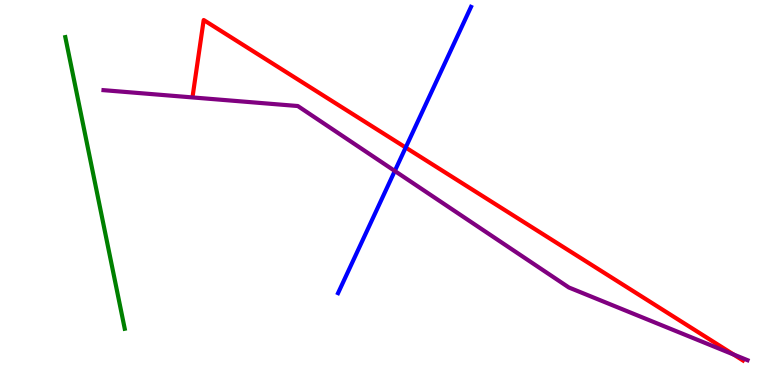[{'lines': ['blue', 'red'], 'intersections': [{'x': 5.23, 'y': 6.17}]}, {'lines': ['green', 'red'], 'intersections': []}, {'lines': ['purple', 'red'], 'intersections': [{'x': 9.47, 'y': 0.792}]}, {'lines': ['blue', 'green'], 'intersections': []}, {'lines': ['blue', 'purple'], 'intersections': [{'x': 5.09, 'y': 5.56}]}, {'lines': ['green', 'purple'], 'intersections': []}]